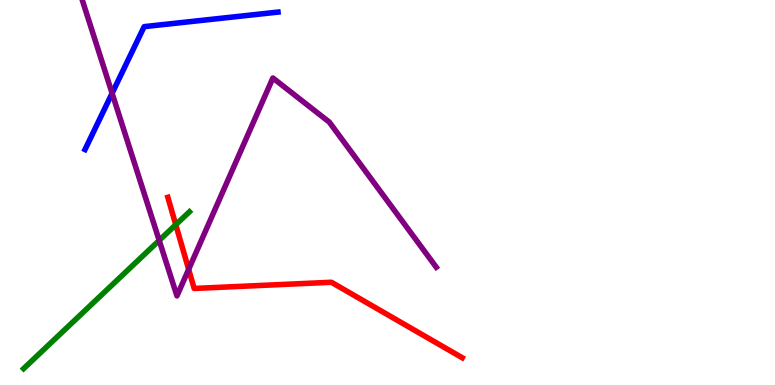[{'lines': ['blue', 'red'], 'intersections': []}, {'lines': ['green', 'red'], 'intersections': [{'x': 2.27, 'y': 4.16}]}, {'lines': ['purple', 'red'], 'intersections': [{'x': 2.43, 'y': 3.0}]}, {'lines': ['blue', 'green'], 'intersections': []}, {'lines': ['blue', 'purple'], 'intersections': [{'x': 1.45, 'y': 7.58}]}, {'lines': ['green', 'purple'], 'intersections': [{'x': 2.05, 'y': 3.76}]}]